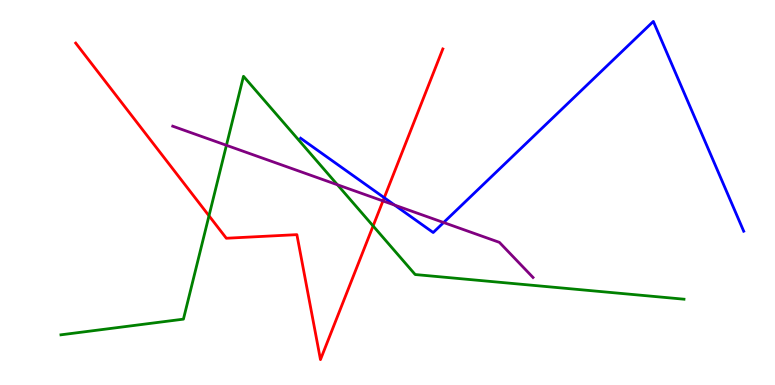[{'lines': ['blue', 'red'], 'intersections': [{'x': 4.96, 'y': 4.86}]}, {'lines': ['green', 'red'], 'intersections': [{'x': 2.7, 'y': 4.4}, {'x': 4.81, 'y': 4.13}]}, {'lines': ['purple', 'red'], 'intersections': [{'x': 4.94, 'y': 4.78}]}, {'lines': ['blue', 'green'], 'intersections': []}, {'lines': ['blue', 'purple'], 'intersections': [{'x': 5.09, 'y': 4.67}, {'x': 5.72, 'y': 4.22}]}, {'lines': ['green', 'purple'], 'intersections': [{'x': 2.92, 'y': 6.23}, {'x': 4.35, 'y': 5.2}]}]